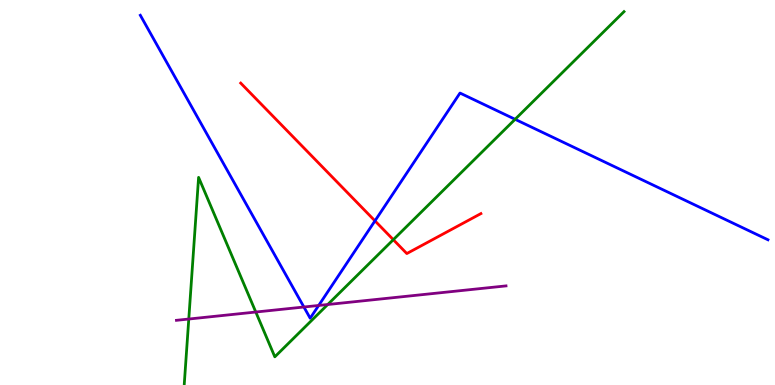[{'lines': ['blue', 'red'], 'intersections': [{'x': 4.84, 'y': 4.26}]}, {'lines': ['green', 'red'], 'intersections': [{'x': 5.08, 'y': 3.77}]}, {'lines': ['purple', 'red'], 'intersections': []}, {'lines': ['blue', 'green'], 'intersections': [{'x': 6.65, 'y': 6.9}]}, {'lines': ['blue', 'purple'], 'intersections': [{'x': 3.92, 'y': 2.03}, {'x': 4.11, 'y': 2.07}]}, {'lines': ['green', 'purple'], 'intersections': [{'x': 2.44, 'y': 1.71}, {'x': 3.3, 'y': 1.9}, {'x': 4.23, 'y': 2.09}]}]